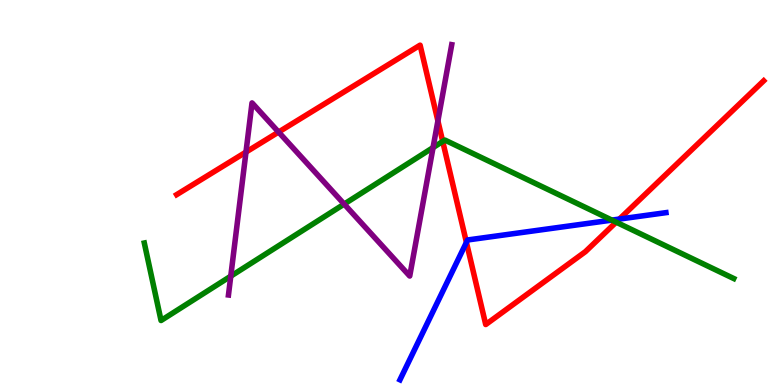[{'lines': ['blue', 'red'], 'intersections': [{'x': 6.02, 'y': 3.7}, {'x': 7.99, 'y': 4.31}]}, {'lines': ['green', 'red'], 'intersections': [{'x': 5.71, 'y': 6.33}, {'x': 7.95, 'y': 4.23}]}, {'lines': ['purple', 'red'], 'intersections': [{'x': 3.17, 'y': 6.05}, {'x': 3.59, 'y': 6.57}, {'x': 5.65, 'y': 6.86}]}, {'lines': ['blue', 'green'], 'intersections': [{'x': 7.9, 'y': 4.28}]}, {'lines': ['blue', 'purple'], 'intersections': []}, {'lines': ['green', 'purple'], 'intersections': [{'x': 2.98, 'y': 2.83}, {'x': 4.44, 'y': 4.7}, {'x': 5.59, 'y': 6.17}]}]